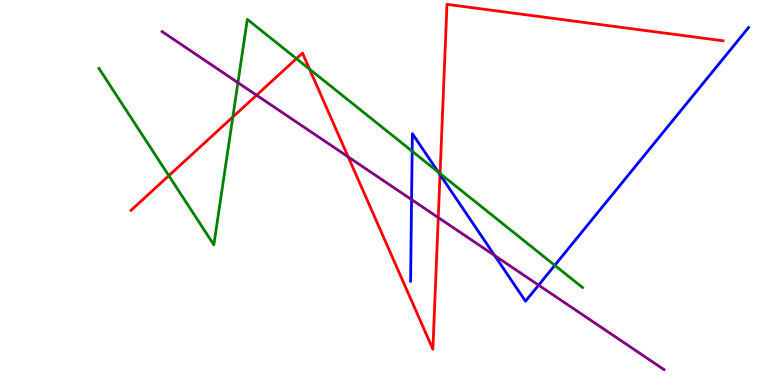[{'lines': ['blue', 'red'], 'intersections': [{'x': 5.68, 'y': 5.46}]}, {'lines': ['green', 'red'], 'intersections': [{'x': 2.18, 'y': 5.44}, {'x': 3.0, 'y': 6.96}, {'x': 3.82, 'y': 8.48}, {'x': 3.99, 'y': 8.2}, {'x': 5.68, 'y': 5.49}]}, {'lines': ['purple', 'red'], 'intersections': [{'x': 3.31, 'y': 7.53}, {'x': 4.49, 'y': 5.92}, {'x': 5.66, 'y': 4.35}]}, {'lines': ['blue', 'green'], 'intersections': [{'x': 5.32, 'y': 6.07}, {'x': 5.66, 'y': 5.53}, {'x': 7.16, 'y': 3.11}]}, {'lines': ['blue', 'purple'], 'intersections': [{'x': 5.31, 'y': 4.82}, {'x': 6.38, 'y': 3.36}, {'x': 6.95, 'y': 2.59}]}, {'lines': ['green', 'purple'], 'intersections': [{'x': 3.07, 'y': 7.85}]}]